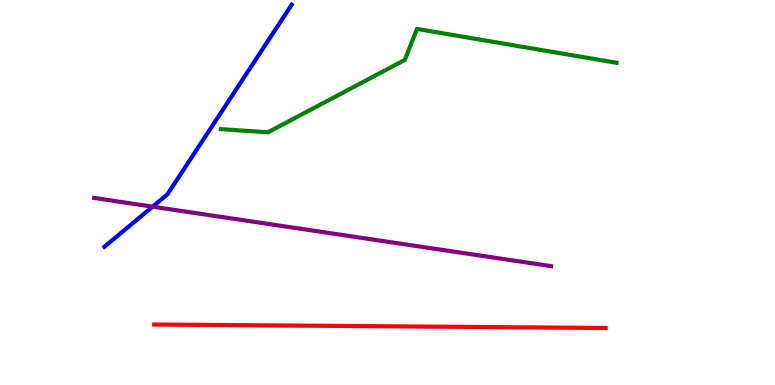[{'lines': ['blue', 'red'], 'intersections': []}, {'lines': ['green', 'red'], 'intersections': []}, {'lines': ['purple', 'red'], 'intersections': []}, {'lines': ['blue', 'green'], 'intersections': []}, {'lines': ['blue', 'purple'], 'intersections': [{'x': 1.97, 'y': 4.63}]}, {'lines': ['green', 'purple'], 'intersections': []}]